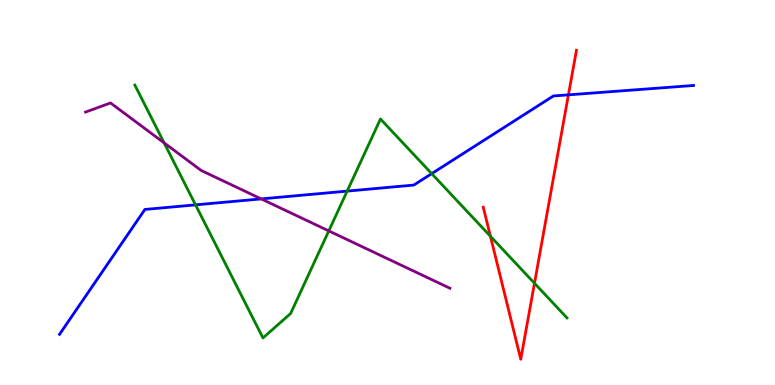[{'lines': ['blue', 'red'], 'intersections': [{'x': 7.33, 'y': 7.54}]}, {'lines': ['green', 'red'], 'intersections': [{'x': 6.33, 'y': 3.86}, {'x': 6.9, 'y': 2.64}]}, {'lines': ['purple', 'red'], 'intersections': []}, {'lines': ['blue', 'green'], 'intersections': [{'x': 2.52, 'y': 4.68}, {'x': 4.48, 'y': 5.04}, {'x': 5.57, 'y': 5.49}]}, {'lines': ['blue', 'purple'], 'intersections': [{'x': 3.37, 'y': 4.83}]}, {'lines': ['green', 'purple'], 'intersections': [{'x': 2.12, 'y': 6.29}, {'x': 4.24, 'y': 4.0}]}]